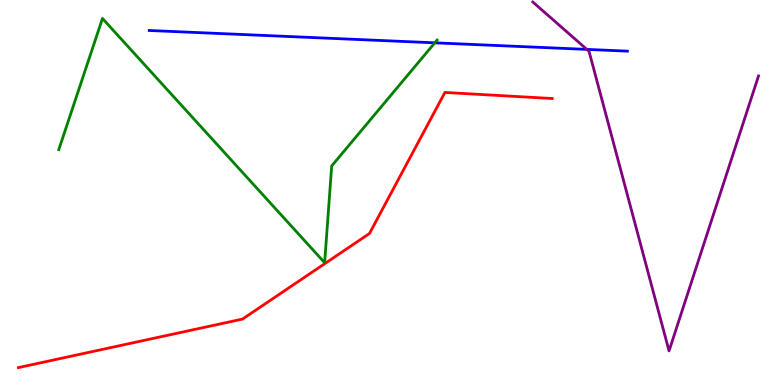[{'lines': ['blue', 'red'], 'intersections': []}, {'lines': ['green', 'red'], 'intersections': []}, {'lines': ['purple', 'red'], 'intersections': []}, {'lines': ['blue', 'green'], 'intersections': [{'x': 5.61, 'y': 8.89}]}, {'lines': ['blue', 'purple'], 'intersections': [{'x': 7.57, 'y': 8.72}]}, {'lines': ['green', 'purple'], 'intersections': []}]